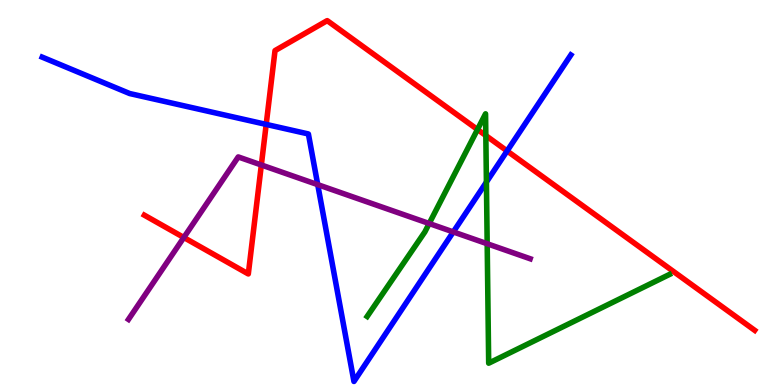[{'lines': ['blue', 'red'], 'intersections': [{'x': 3.43, 'y': 6.77}, {'x': 6.54, 'y': 6.08}]}, {'lines': ['green', 'red'], 'intersections': [{'x': 6.16, 'y': 6.64}, {'x': 6.27, 'y': 6.48}]}, {'lines': ['purple', 'red'], 'intersections': [{'x': 2.37, 'y': 3.83}, {'x': 3.37, 'y': 5.71}]}, {'lines': ['blue', 'green'], 'intersections': [{'x': 6.28, 'y': 5.27}]}, {'lines': ['blue', 'purple'], 'intersections': [{'x': 4.1, 'y': 5.2}, {'x': 5.85, 'y': 3.98}]}, {'lines': ['green', 'purple'], 'intersections': [{'x': 5.54, 'y': 4.19}, {'x': 6.29, 'y': 3.67}]}]